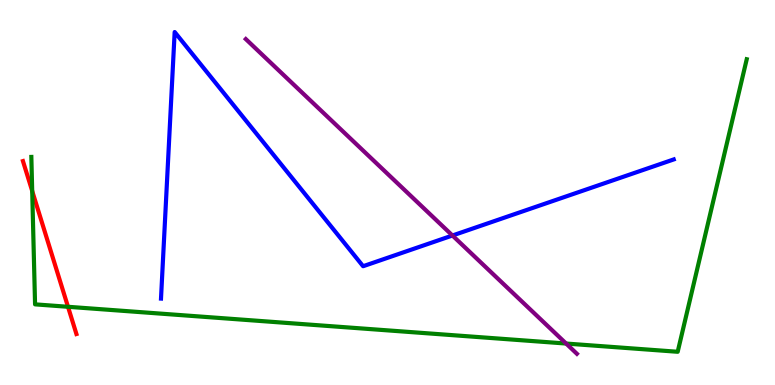[{'lines': ['blue', 'red'], 'intersections': []}, {'lines': ['green', 'red'], 'intersections': [{'x': 0.416, 'y': 5.04}, {'x': 0.877, 'y': 2.03}]}, {'lines': ['purple', 'red'], 'intersections': []}, {'lines': ['blue', 'green'], 'intersections': []}, {'lines': ['blue', 'purple'], 'intersections': [{'x': 5.84, 'y': 3.88}]}, {'lines': ['green', 'purple'], 'intersections': [{'x': 7.3, 'y': 1.08}]}]